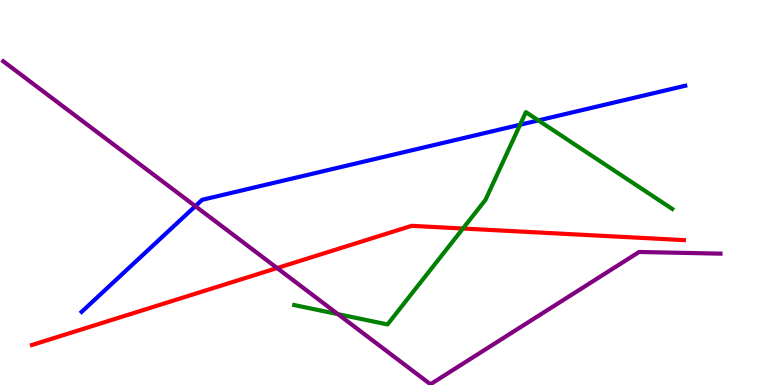[{'lines': ['blue', 'red'], 'intersections': []}, {'lines': ['green', 'red'], 'intersections': [{'x': 5.97, 'y': 4.06}]}, {'lines': ['purple', 'red'], 'intersections': [{'x': 3.58, 'y': 3.04}]}, {'lines': ['blue', 'green'], 'intersections': [{'x': 6.71, 'y': 6.76}, {'x': 6.95, 'y': 6.87}]}, {'lines': ['blue', 'purple'], 'intersections': [{'x': 2.52, 'y': 4.65}]}, {'lines': ['green', 'purple'], 'intersections': [{'x': 4.36, 'y': 1.84}]}]